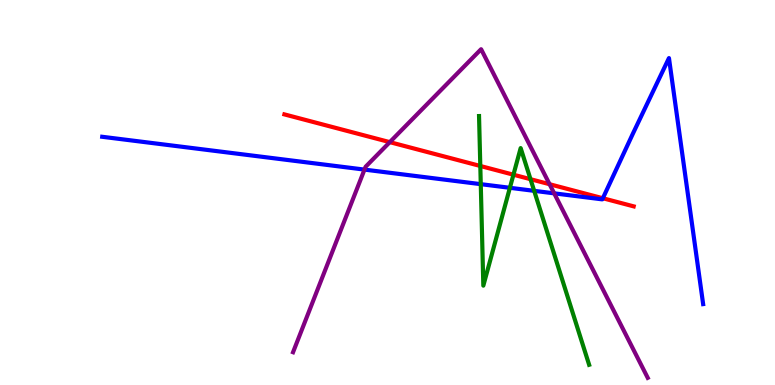[{'lines': ['blue', 'red'], 'intersections': [{'x': 7.78, 'y': 4.85}]}, {'lines': ['green', 'red'], 'intersections': [{'x': 6.2, 'y': 5.69}, {'x': 6.63, 'y': 5.46}, {'x': 6.85, 'y': 5.35}]}, {'lines': ['purple', 'red'], 'intersections': [{'x': 5.03, 'y': 6.31}, {'x': 7.09, 'y': 5.22}]}, {'lines': ['blue', 'green'], 'intersections': [{'x': 6.2, 'y': 5.22}, {'x': 6.58, 'y': 5.12}, {'x': 6.89, 'y': 5.04}]}, {'lines': ['blue', 'purple'], 'intersections': [{'x': 4.7, 'y': 5.59}, {'x': 7.15, 'y': 4.98}]}, {'lines': ['green', 'purple'], 'intersections': []}]